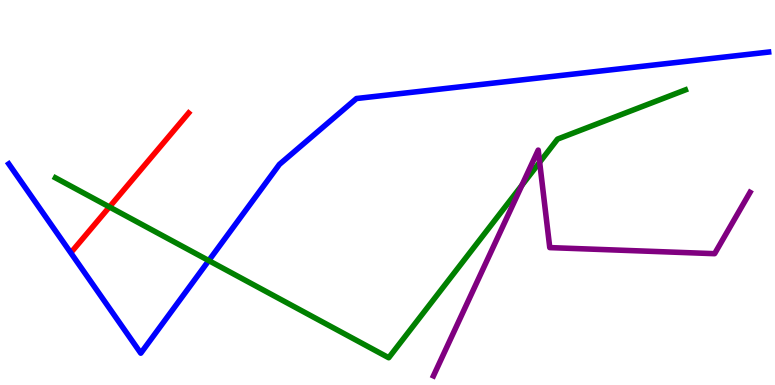[{'lines': ['blue', 'red'], 'intersections': []}, {'lines': ['green', 'red'], 'intersections': [{'x': 1.41, 'y': 4.62}]}, {'lines': ['purple', 'red'], 'intersections': []}, {'lines': ['blue', 'green'], 'intersections': [{'x': 2.69, 'y': 3.23}]}, {'lines': ['blue', 'purple'], 'intersections': []}, {'lines': ['green', 'purple'], 'intersections': [{'x': 6.73, 'y': 5.19}, {'x': 6.96, 'y': 5.79}]}]